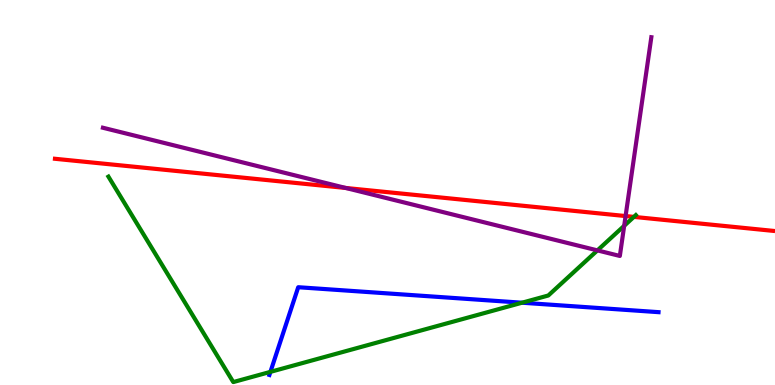[{'lines': ['blue', 'red'], 'intersections': []}, {'lines': ['green', 'red'], 'intersections': [{'x': 8.18, 'y': 4.37}]}, {'lines': ['purple', 'red'], 'intersections': [{'x': 4.46, 'y': 5.12}, {'x': 8.07, 'y': 4.39}]}, {'lines': ['blue', 'green'], 'intersections': [{'x': 3.49, 'y': 0.341}, {'x': 6.74, 'y': 2.14}]}, {'lines': ['blue', 'purple'], 'intersections': []}, {'lines': ['green', 'purple'], 'intersections': [{'x': 7.71, 'y': 3.5}, {'x': 8.05, 'y': 4.14}]}]